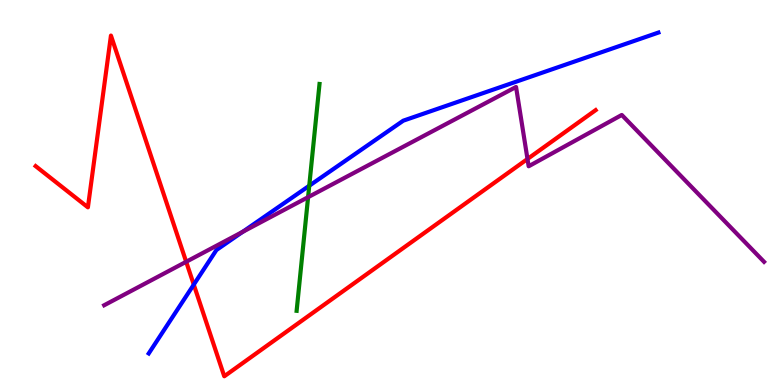[{'lines': ['blue', 'red'], 'intersections': [{'x': 2.5, 'y': 2.61}]}, {'lines': ['green', 'red'], 'intersections': []}, {'lines': ['purple', 'red'], 'intersections': [{'x': 2.4, 'y': 3.2}, {'x': 6.81, 'y': 5.87}]}, {'lines': ['blue', 'green'], 'intersections': [{'x': 3.99, 'y': 5.18}]}, {'lines': ['blue', 'purple'], 'intersections': [{'x': 3.13, 'y': 3.98}]}, {'lines': ['green', 'purple'], 'intersections': [{'x': 3.98, 'y': 4.88}]}]